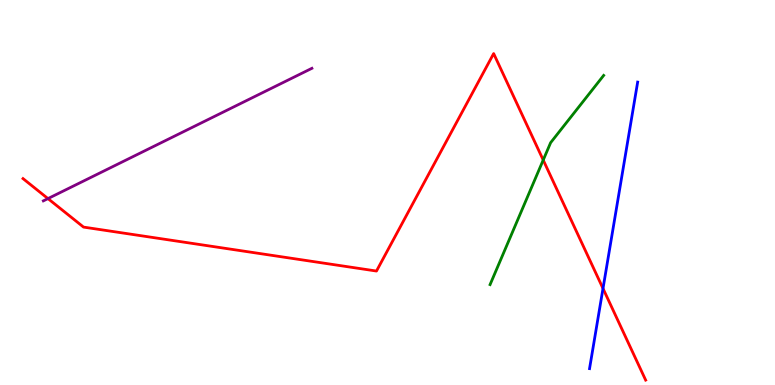[{'lines': ['blue', 'red'], 'intersections': [{'x': 7.78, 'y': 2.51}]}, {'lines': ['green', 'red'], 'intersections': [{'x': 7.01, 'y': 5.84}]}, {'lines': ['purple', 'red'], 'intersections': [{'x': 0.619, 'y': 4.84}]}, {'lines': ['blue', 'green'], 'intersections': []}, {'lines': ['blue', 'purple'], 'intersections': []}, {'lines': ['green', 'purple'], 'intersections': []}]